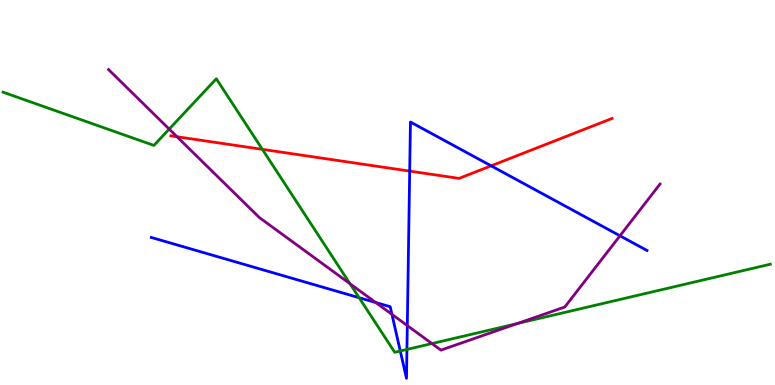[{'lines': ['blue', 'red'], 'intersections': [{'x': 5.29, 'y': 5.56}, {'x': 6.34, 'y': 5.69}]}, {'lines': ['green', 'red'], 'intersections': [{'x': 3.39, 'y': 6.12}]}, {'lines': ['purple', 'red'], 'intersections': [{'x': 2.28, 'y': 6.45}]}, {'lines': ['blue', 'green'], 'intersections': [{'x': 4.63, 'y': 2.27}, {'x': 5.16, 'y': 0.883}, {'x': 5.25, 'y': 0.924}]}, {'lines': ['blue', 'purple'], 'intersections': [{'x': 4.85, 'y': 2.14}, {'x': 5.06, 'y': 1.83}, {'x': 5.26, 'y': 1.54}, {'x': 8.0, 'y': 3.88}]}, {'lines': ['green', 'purple'], 'intersections': [{'x': 2.18, 'y': 6.65}, {'x': 4.52, 'y': 2.63}, {'x': 5.57, 'y': 1.08}, {'x': 6.67, 'y': 1.6}]}]